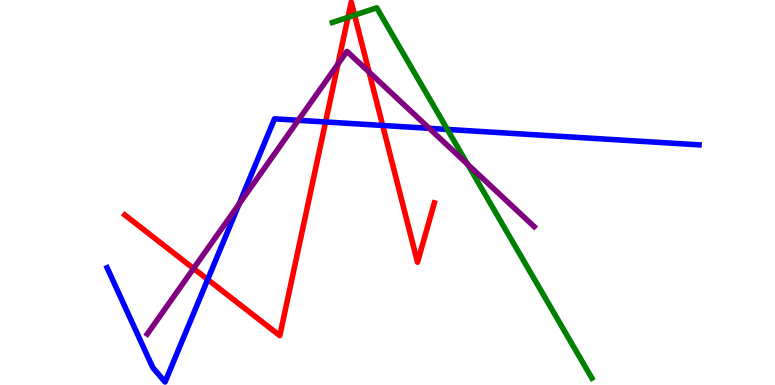[{'lines': ['blue', 'red'], 'intersections': [{'x': 2.68, 'y': 2.74}, {'x': 4.2, 'y': 6.83}, {'x': 4.94, 'y': 6.74}]}, {'lines': ['green', 'red'], 'intersections': [{'x': 4.49, 'y': 9.55}, {'x': 4.58, 'y': 9.61}]}, {'lines': ['purple', 'red'], 'intersections': [{'x': 2.5, 'y': 3.03}, {'x': 4.36, 'y': 8.34}, {'x': 4.76, 'y': 8.13}]}, {'lines': ['blue', 'green'], 'intersections': [{'x': 5.77, 'y': 6.64}]}, {'lines': ['blue', 'purple'], 'intersections': [{'x': 3.08, 'y': 4.7}, {'x': 3.85, 'y': 6.88}, {'x': 5.54, 'y': 6.67}]}, {'lines': ['green', 'purple'], 'intersections': [{'x': 6.03, 'y': 5.73}]}]